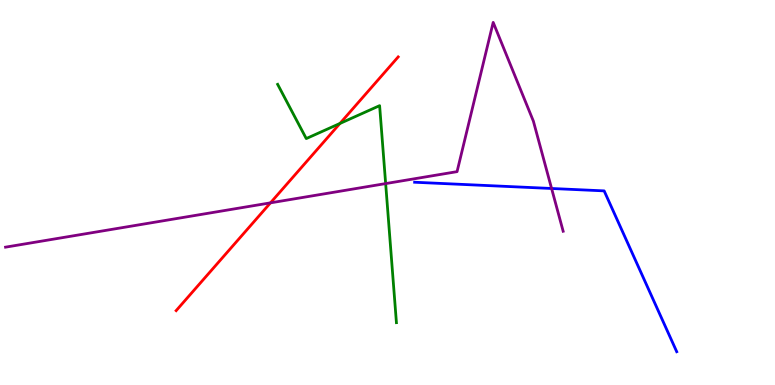[{'lines': ['blue', 'red'], 'intersections': []}, {'lines': ['green', 'red'], 'intersections': [{'x': 4.39, 'y': 6.79}]}, {'lines': ['purple', 'red'], 'intersections': [{'x': 3.49, 'y': 4.73}]}, {'lines': ['blue', 'green'], 'intersections': []}, {'lines': ['blue', 'purple'], 'intersections': [{'x': 7.12, 'y': 5.1}]}, {'lines': ['green', 'purple'], 'intersections': [{'x': 4.98, 'y': 5.23}]}]